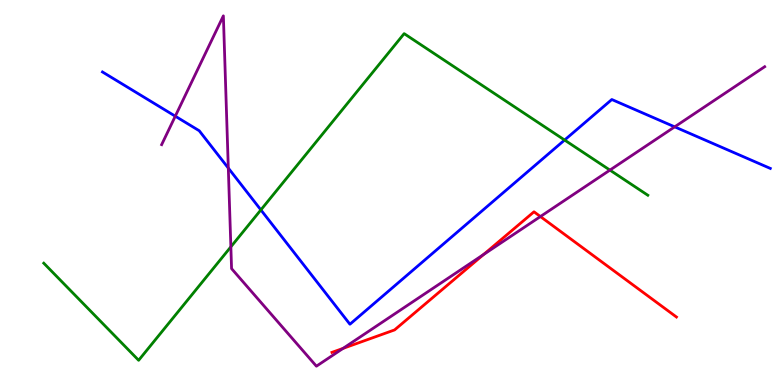[{'lines': ['blue', 'red'], 'intersections': []}, {'lines': ['green', 'red'], 'intersections': []}, {'lines': ['purple', 'red'], 'intersections': [{'x': 4.43, 'y': 0.951}, {'x': 6.24, 'y': 3.39}, {'x': 6.97, 'y': 4.38}]}, {'lines': ['blue', 'green'], 'intersections': [{'x': 3.37, 'y': 4.55}, {'x': 7.29, 'y': 6.36}]}, {'lines': ['blue', 'purple'], 'intersections': [{'x': 2.26, 'y': 6.98}, {'x': 2.95, 'y': 5.63}, {'x': 8.71, 'y': 6.71}]}, {'lines': ['green', 'purple'], 'intersections': [{'x': 2.98, 'y': 3.59}, {'x': 7.87, 'y': 5.58}]}]